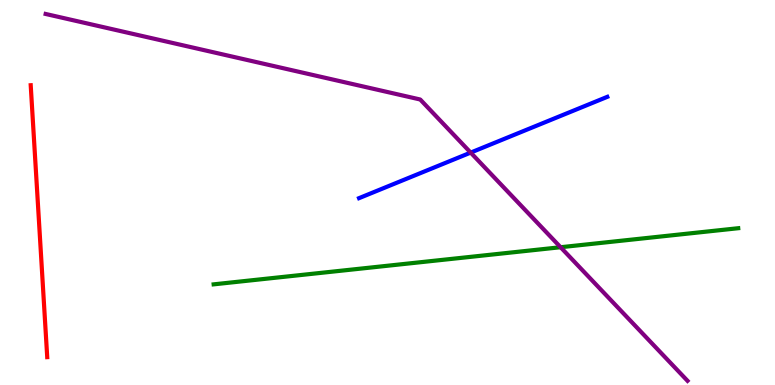[{'lines': ['blue', 'red'], 'intersections': []}, {'lines': ['green', 'red'], 'intersections': []}, {'lines': ['purple', 'red'], 'intersections': []}, {'lines': ['blue', 'green'], 'intersections': []}, {'lines': ['blue', 'purple'], 'intersections': [{'x': 6.07, 'y': 6.04}]}, {'lines': ['green', 'purple'], 'intersections': [{'x': 7.23, 'y': 3.58}]}]